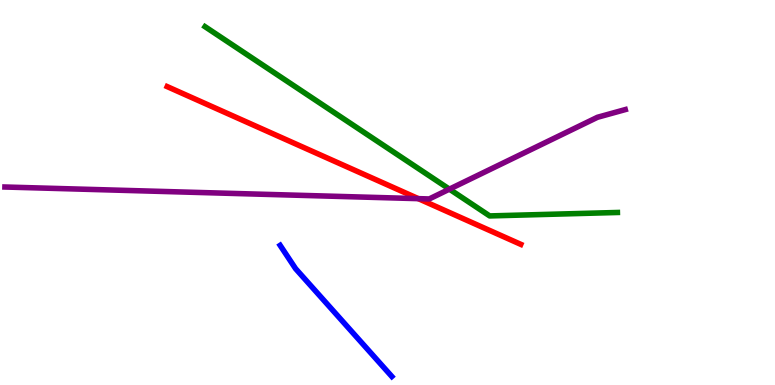[{'lines': ['blue', 'red'], 'intersections': []}, {'lines': ['green', 'red'], 'intersections': []}, {'lines': ['purple', 'red'], 'intersections': [{'x': 5.4, 'y': 4.84}]}, {'lines': ['blue', 'green'], 'intersections': []}, {'lines': ['blue', 'purple'], 'intersections': []}, {'lines': ['green', 'purple'], 'intersections': [{'x': 5.8, 'y': 5.09}]}]